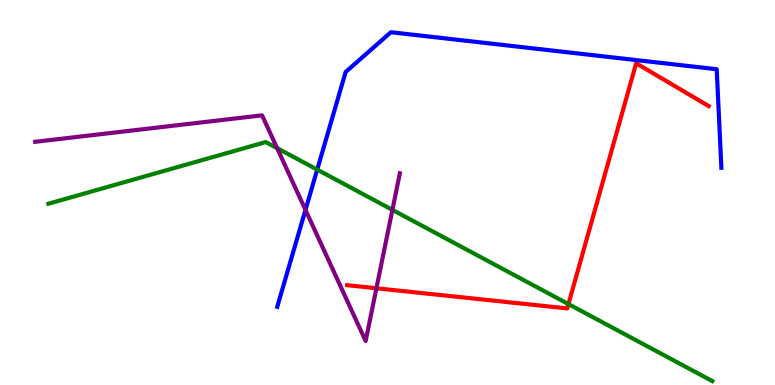[{'lines': ['blue', 'red'], 'intersections': []}, {'lines': ['green', 'red'], 'intersections': [{'x': 7.33, 'y': 2.1}]}, {'lines': ['purple', 'red'], 'intersections': [{'x': 4.86, 'y': 2.51}]}, {'lines': ['blue', 'green'], 'intersections': [{'x': 4.09, 'y': 5.59}]}, {'lines': ['blue', 'purple'], 'intersections': [{'x': 3.94, 'y': 4.55}]}, {'lines': ['green', 'purple'], 'intersections': [{'x': 3.58, 'y': 6.15}, {'x': 5.06, 'y': 4.55}]}]